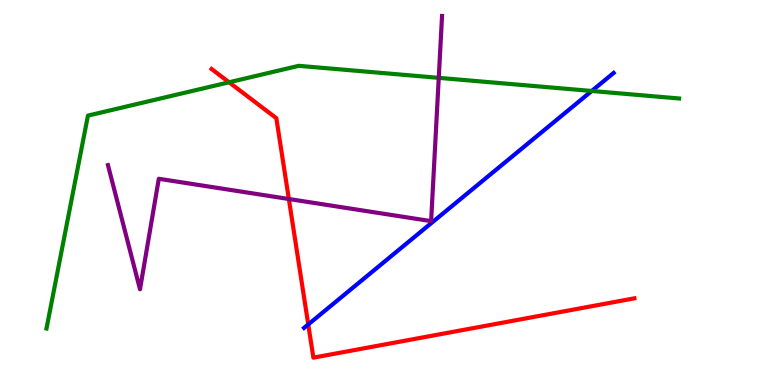[{'lines': ['blue', 'red'], 'intersections': [{'x': 3.98, 'y': 1.57}]}, {'lines': ['green', 'red'], 'intersections': [{'x': 2.96, 'y': 7.86}]}, {'lines': ['purple', 'red'], 'intersections': [{'x': 3.73, 'y': 4.83}]}, {'lines': ['blue', 'green'], 'intersections': [{'x': 7.64, 'y': 7.64}]}, {'lines': ['blue', 'purple'], 'intersections': []}, {'lines': ['green', 'purple'], 'intersections': [{'x': 5.66, 'y': 7.98}]}]